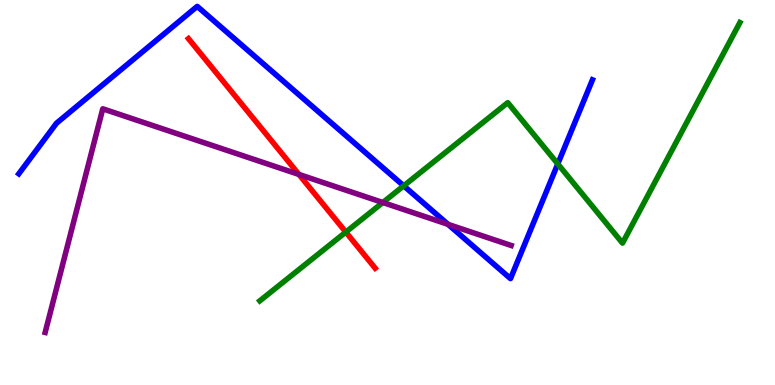[{'lines': ['blue', 'red'], 'intersections': []}, {'lines': ['green', 'red'], 'intersections': [{'x': 4.46, 'y': 3.97}]}, {'lines': ['purple', 'red'], 'intersections': [{'x': 3.86, 'y': 5.47}]}, {'lines': ['blue', 'green'], 'intersections': [{'x': 5.21, 'y': 5.17}, {'x': 7.2, 'y': 5.74}]}, {'lines': ['blue', 'purple'], 'intersections': [{'x': 5.78, 'y': 4.17}]}, {'lines': ['green', 'purple'], 'intersections': [{'x': 4.94, 'y': 4.74}]}]